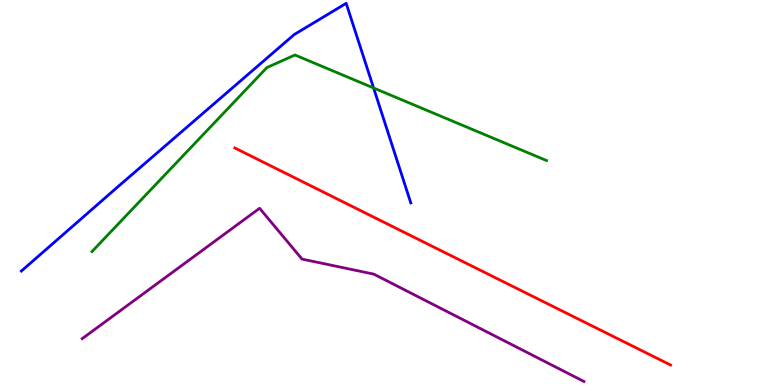[{'lines': ['blue', 'red'], 'intersections': []}, {'lines': ['green', 'red'], 'intersections': []}, {'lines': ['purple', 'red'], 'intersections': []}, {'lines': ['blue', 'green'], 'intersections': [{'x': 4.82, 'y': 7.71}]}, {'lines': ['blue', 'purple'], 'intersections': []}, {'lines': ['green', 'purple'], 'intersections': []}]